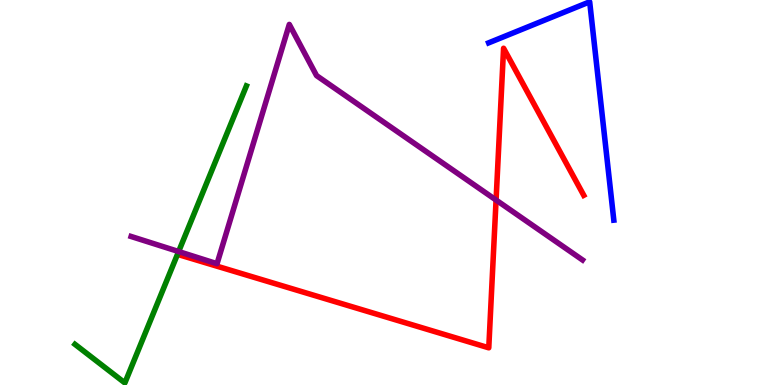[{'lines': ['blue', 'red'], 'intersections': []}, {'lines': ['green', 'red'], 'intersections': []}, {'lines': ['purple', 'red'], 'intersections': [{'x': 6.4, 'y': 4.8}]}, {'lines': ['blue', 'green'], 'intersections': []}, {'lines': ['blue', 'purple'], 'intersections': []}, {'lines': ['green', 'purple'], 'intersections': [{'x': 2.3, 'y': 3.47}]}]